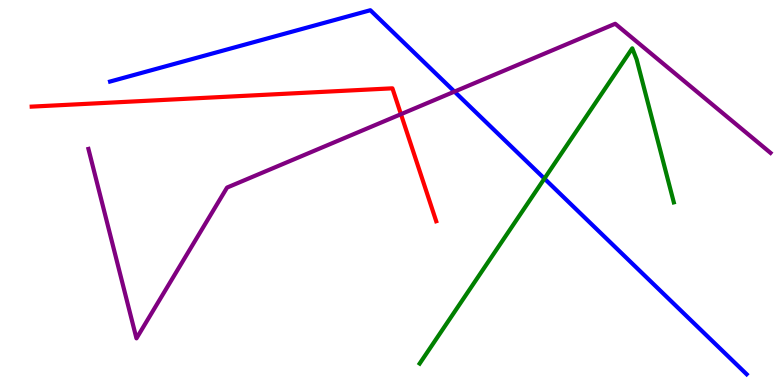[{'lines': ['blue', 'red'], 'intersections': []}, {'lines': ['green', 'red'], 'intersections': []}, {'lines': ['purple', 'red'], 'intersections': [{'x': 5.17, 'y': 7.03}]}, {'lines': ['blue', 'green'], 'intersections': [{'x': 7.02, 'y': 5.36}]}, {'lines': ['blue', 'purple'], 'intersections': [{'x': 5.86, 'y': 7.62}]}, {'lines': ['green', 'purple'], 'intersections': []}]